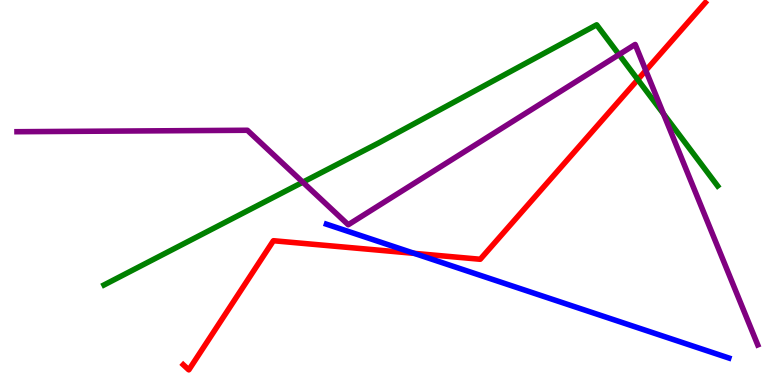[{'lines': ['blue', 'red'], 'intersections': [{'x': 5.34, 'y': 3.42}]}, {'lines': ['green', 'red'], 'intersections': [{'x': 8.23, 'y': 7.93}]}, {'lines': ['purple', 'red'], 'intersections': [{'x': 8.33, 'y': 8.17}]}, {'lines': ['blue', 'green'], 'intersections': []}, {'lines': ['blue', 'purple'], 'intersections': []}, {'lines': ['green', 'purple'], 'intersections': [{'x': 3.91, 'y': 5.27}, {'x': 7.99, 'y': 8.58}, {'x': 8.56, 'y': 7.04}]}]